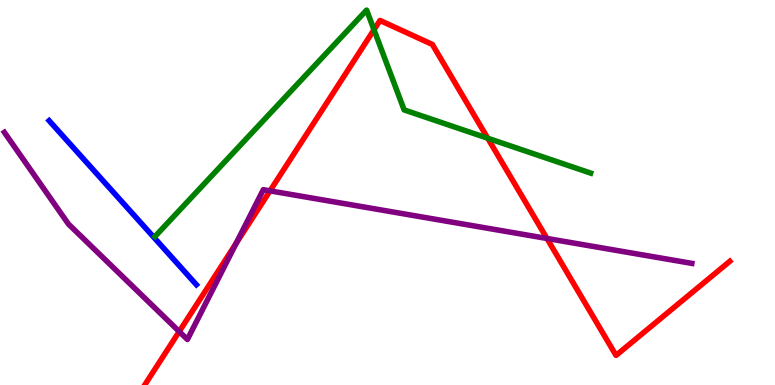[{'lines': ['blue', 'red'], 'intersections': []}, {'lines': ['green', 'red'], 'intersections': [{'x': 4.83, 'y': 9.23}, {'x': 6.29, 'y': 6.41}]}, {'lines': ['purple', 'red'], 'intersections': [{'x': 2.31, 'y': 1.39}, {'x': 3.05, 'y': 3.68}, {'x': 3.48, 'y': 5.04}, {'x': 7.06, 'y': 3.81}]}, {'lines': ['blue', 'green'], 'intersections': []}, {'lines': ['blue', 'purple'], 'intersections': []}, {'lines': ['green', 'purple'], 'intersections': []}]